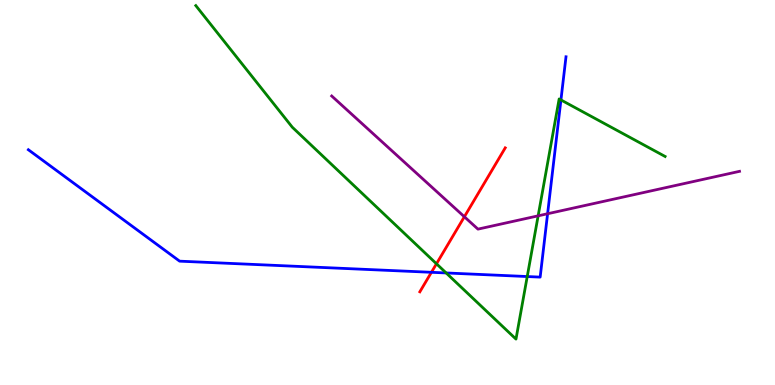[{'lines': ['blue', 'red'], 'intersections': [{'x': 5.57, 'y': 2.93}]}, {'lines': ['green', 'red'], 'intersections': [{'x': 5.63, 'y': 3.15}]}, {'lines': ['purple', 'red'], 'intersections': [{'x': 5.99, 'y': 4.37}]}, {'lines': ['blue', 'green'], 'intersections': [{'x': 5.76, 'y': 2.91}, {'x': 6.8, 'y': 2.82}, {'x': 7.24, 'y': 7.4}]}, {'lines': ['blue', 'purple'], 'intersections': [{'x': 7.07, 'y': 4.45}]}, {'lines': ['green', 'purple'], 'intersections': [{'x': 6.94, 'y': 4.39}]}]